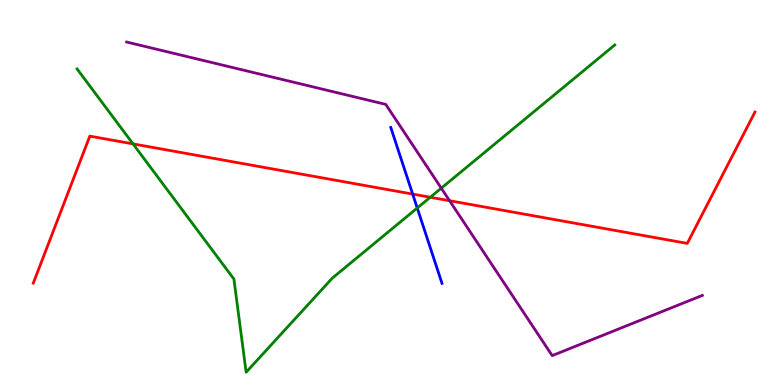[{'lines': ['blue', 'red'], 'intersections': [{'x': 5.32, 'y': 4.96}]}, {'lines': ['green', 'red'], 'intersections': [{'x': 1.72, 'y': 6.26}, {'x': 5.55, 'y': 4.88}]}, {'lines': ['purple', 'red'], 'intersections': [{'x': 5.8, 'y': 4.79}]}, {'lines': ['blue', 'green'], 'intersections': [{'x': 5.38, 'y': 4.6}]}, {'lines': ['blue', 'purple'], 'intersections': []}, {'lines': ['green', 'purple'], 'intersections': [{'x': 5.69, 'y': 5.11}]}]